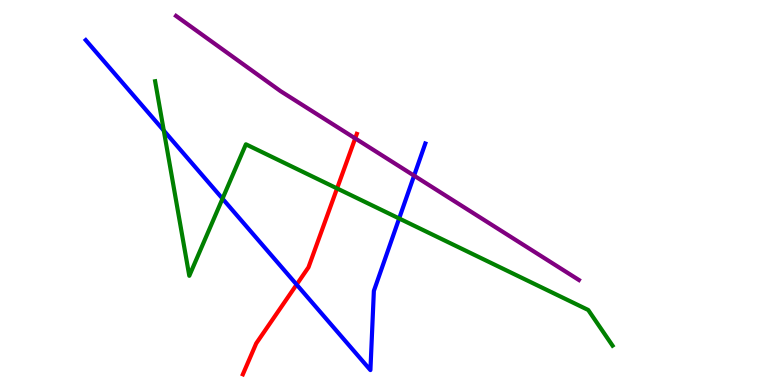[{'lines': ['blue', 'red'], 'intersections': [{'x': 3.83, 'y': 2.61}]}, {'lines': ['green', 'red'], 'intersections': [{'x': 4.35, 'y': 5.11}]}, {'lines': ['purple', 'red'], 'intersections': [{'x': 4.58, 'y': 6.41}]}, {'lines': ['blue', 'green'], 'intersections': [{'x': 2.11, 'y': 6.61}, {'x': 2.87, 'y': 4.84}, {'x': 5.15, 'y': 4.33}]}, {'lines': ['blue', 'purple'], 'intersections': [{'x': 5.34, 'y': 5.44}]}, {'lines': ['green', 'purple'], 'intersections': []}]